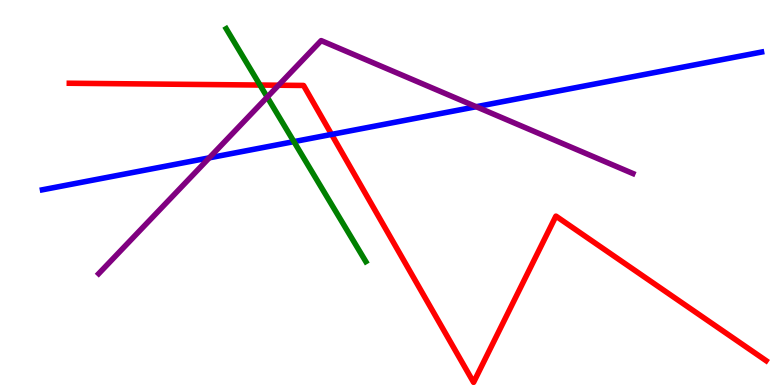[{'lines': ['blue', 'red'], 'intersections': [{'x': 4.28, 'y': 6.51}]}, {'lines': ['green', 'red'], 'intersections': [{'x': 3.35, 'y': 7.79}]}, {'lines': ['purple', 'red'], 'intersections': [{'x': 3.59, 'y': 7.79}]}, {'lines': ['blue', 'green'], 'intersections': [{'x': 3.79, 'y': 6.32}]}, {'lines': ['blue', 'purple'], 'intersections': [{'x': 2.7, 'y': 5.9}, {'x': 6.14, 'y': 7.23}]}, {'lines': ['green', 'purple'], 'intersections': [{'x': 3.45, 'y': 7.48}]}]